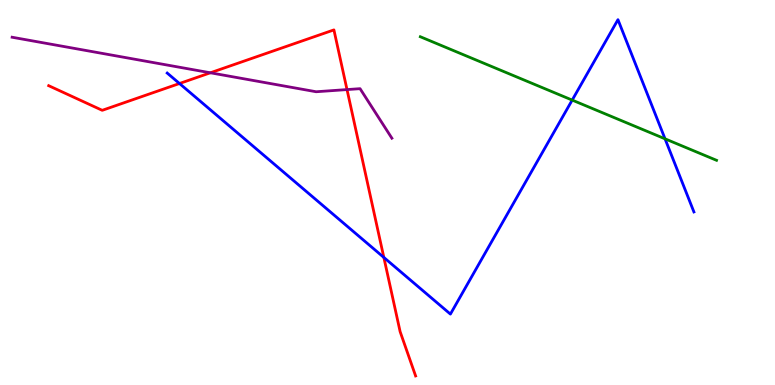[{'lines': ['blue', 'red'], 'intersections': [{'x': 2.32, 'y': 7.83}, {'x': 4.95, 'y': 3.31}]}, {'lines': ['green', 'red'], 'intersections': []}, {'lines': ['purple', 'red'], 'intersections': [{'x': 2.71, 'y': 8.11}, {'x': 4.48, 'y': 7.67}]}, {'lines': ['blue', 'green'], 'intersections': [{'x': 7.38, 'y': 7.4}, {'x': 8.58, 'y': 6.39}]}, {'lines': ['blue', 'purple'], 'intersections': []}, {'lines': ['green', 'purple'], 'intersections': []}]